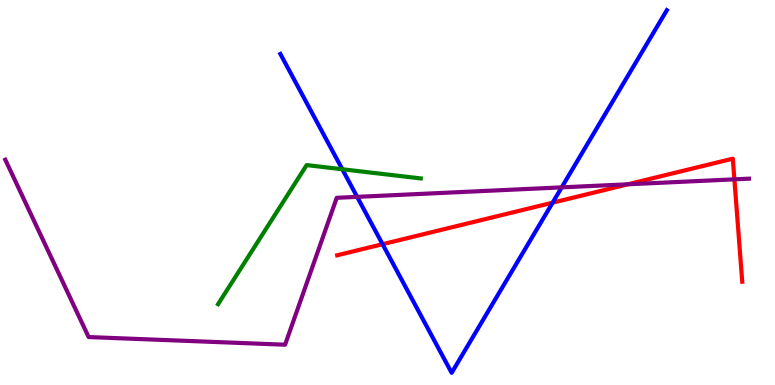[{'lines': ['blue', 'red'], 'intersections': [{'x': 4.94, 'y': 3.66}, {'x': 7.13, 'y': 4.74}]}, {'lines': ['green', 'red'], 'intersections': []}, {'lines': ['purple', 'red'], 'intersections': [{'x': 8.1, 'y': 5.21}, {'x': 9.48, 'y': 5.34}]}, {'lines': ['blue', 'green'], 'intersections': [{'x': 4.42, 'y': 5.6}]}, {'lines': ['blue', 'purple'], 'intersections': [{'x': 4.61, 'y': 4.89}, {'x': 7.25, 'y': 5.13}]}, {'lines': ['green', 'purple'], 'intersections': []}]